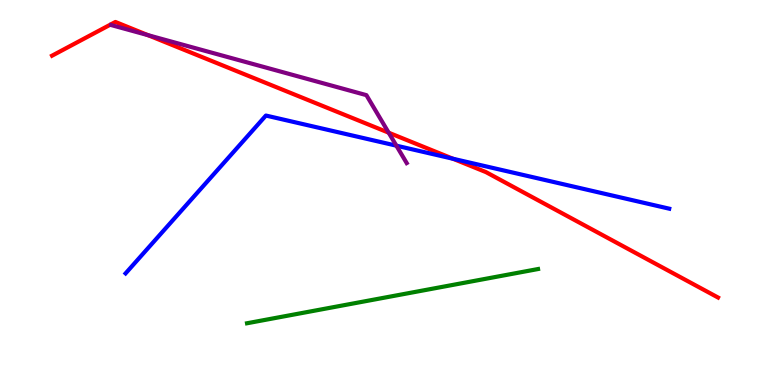[{'lines': ['blue', 'red'], 'intersections': [{'x': 5.84, 'y': 5.88}]}, {'lines': ['green', 'red'], 'intersections': []}, {'lines': ['purple', 'red'], 'intersections': [{'x': 1.91, 'y': 9.09}, {'x': 5.02, 'y': 6.55}]}, {'lines': ['blue', 'green'], 'intersections': []}, {'lines': ['blue', 'purple'], 'intersections': [{'x': 5.11, 'y': 6.22}]}, {'lines': ['green', 'purple'], 'intersections': []}]